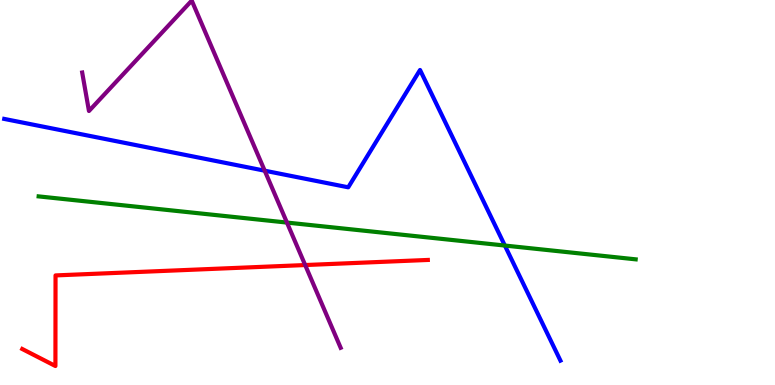[{'lines': ['blue', 'red'], 'intersections': []}, {'lines': ['green', 'red'], 'intersections': []}, {'lines': ['purple', 'red'], 'intersections': [{'x': 3.94, 'y': 3.12}]}, {'lines': ['blue', 'green'], 'intersections': [{'x': 6.51, 'y': 3.62}]}, {'lines': ['blue', 'purple'], 'intersections': [{'x': 3.42, 'y': 5.57}]}, {'lines': ['green', 'purple'], 'intersections': [{'x': 3.7, 'y': 4.22}]}]